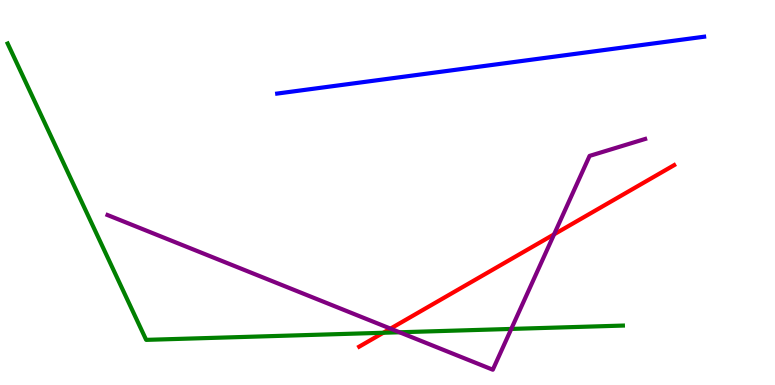[{'lines': ['blue', 'red'], 'intersections': []}, {'lines': ['green', 'red'], 'intersections': [{'x': 4.95, 'y': 1.36}]}, {'lines': ['purple', 'red'], 'intersections': [{'x': 5.04, 'y': 1.46}, {'x': 7.15, 'y': 3.91}]}, {'lines': ['blue', 'green'], 'intersections': []}, {'lines': ['blue', 'purple'], 'intersections': []}, {'lines': ['green', 'purple'], 'intersections': [{'x': 5.16, 'y': 1.37}, {'x': 6.6, 'y': 1.46}]}]